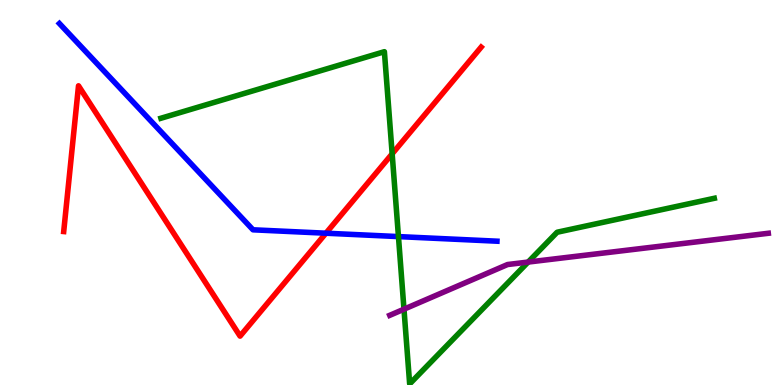[{'lines': ['blue', 'red'], 'intersections': [{'x': 4.21, 'y': 3.94}]}, {'lines': ['green', 'red'], 'intersections': [{'x': 5.06, 'y': 6.0}]}, {'lines': ['purple', 'red'], 'intersections': []}, {'lines': ['blue', 'green'], 'intersections': [{'x': 5.14, 'y': 3.85}]}, {'lines': ['blue', 'purple'], 'intersections': []}, {'lines': ['green', 'purple'], 'intersections': [{'x': 5.21, 'y': 1.97}, {'x': 6.81, 'y': 3.19}]}]